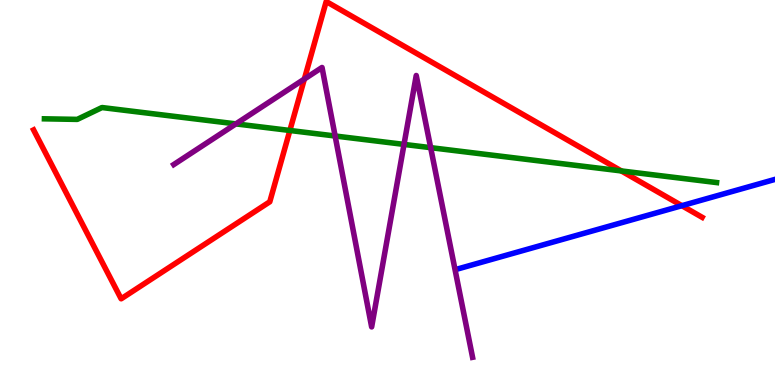[{'lines': ['blue', 'red'], 'intersections': [{'x': 8.8, 'y': 4.66}]}, {'lines': ['green', 'red'], 'intersections': [{'x': 3.74, 'y': 6.61}, {'x': 8.02, 'y': 5.56}]}, {'lines': ['purple', 'red'], 'intersections': [{'x': 3.93, 'y': 7.95}]}, {'lines': ['blue', 'green'], 'intersections': []}, {'lines': ['blue', 'purple'], 'intersections': []}, {'lines': ['green', 'purple'], 'intersections': [{'x': 3.04, 'y': 6.78}, {'x': 4.32, 'y': 6.47}, {'x': 5.21, 'y': 6.25}, {'x': 5.56, 'y': 6.16}]}]